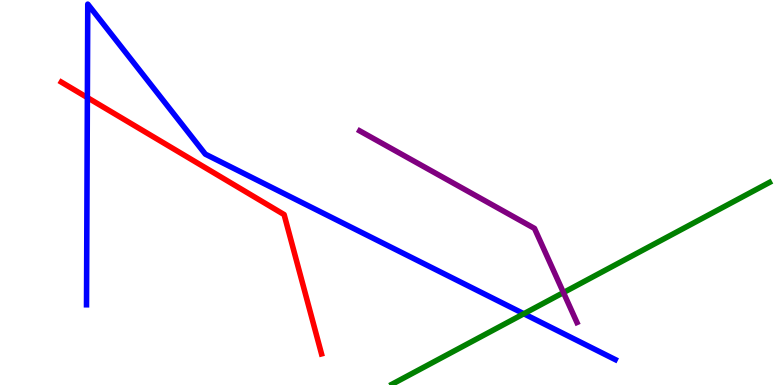[{'lines': ['blue', 'red'], 'intersections': [{'x': 1.13, 'y': 7.47}]}, {'lines': ['green', 'red'], 'intersections': []}, {'lines': ['purple', 'red'], 'intersections': []}, {'lines': ['blue', 'green'], 'intersections': [{'x': 6.76, 'y': 1.85}]}, {'lines': ['blue', 'purple'], 'intersections': []}, {'lines': ['green', 'purple'], 'intersections': [{'x': 7.27, 'y': 2.4}]}]